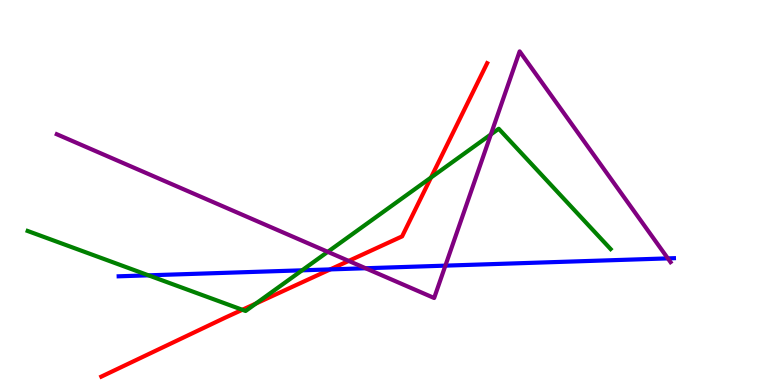[{'lines': ['blue', 'red'], 'intersections': [{'x': 4.26, 'y': 3.0}]}, {'lines': ['green', 'red'], 'intersections': [{'x': 3.13, 'y': 1.95}, {'x': 3.3, 'y': 2.12}, {'x': 5.56, 'y': 5.39}]}, {'lines': ['purple', 'red'], 'intersections': [{'x': 4.5, 'y': 3.22}]}, {'lines': ['blue', 'green'], 'intersections': [{'x': 1.92, 'y': 2.85}, {'x': 3.9, 'y': 2.98}]}, {'lines': ['blue', 'purple'], 'intersections': [{'x': 4.72, 'y': 3.03}, {'x': 5.75, 'y': 3.1}, {'x': 8.62, 'y': 3.29}]}, {'lines': ['green', 'purple'], 'intersections': [{'x': 4.23, 'y': 3.46}, {'x': 6.33, 'y': 6.51}]}]